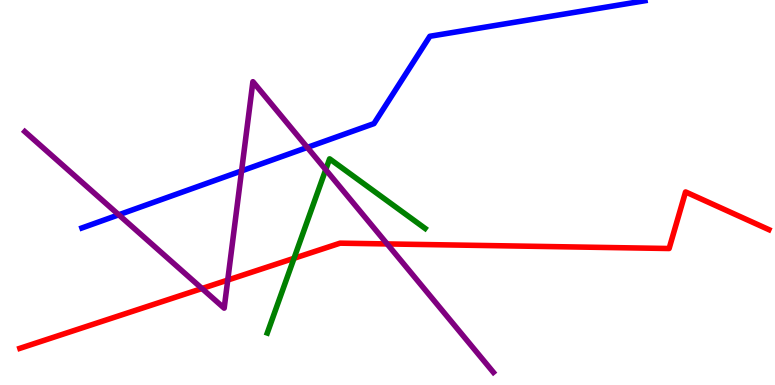[{'lines': ['blue', 'red'], 'intersections': []}, {'lines': ['green', 'red'], 'intersections': [{'x': 3.79, 'y': 3.29}]}, {'lines': ['purple', 'red'], 'intersections': [{'x': 2.61, 'y': 2.51}, {'x': 2.94, 'y': 2.73}, {'x': 5.0, 'y': 3.66}]}, {'lines': ['blue', 'green'], 'intersections': []}, {'lines': ['blue', 'purple'], 'intersections': [{'x': 1.53, 'y': 4.42}, {'x': 3.12, 'y': 5.56}, {'x': 3.97, 'y': 6.17}]}, {'lines': ['green', 'purple'], 'intersections': [{'x': 4.2, 'y': 5.59}]}]